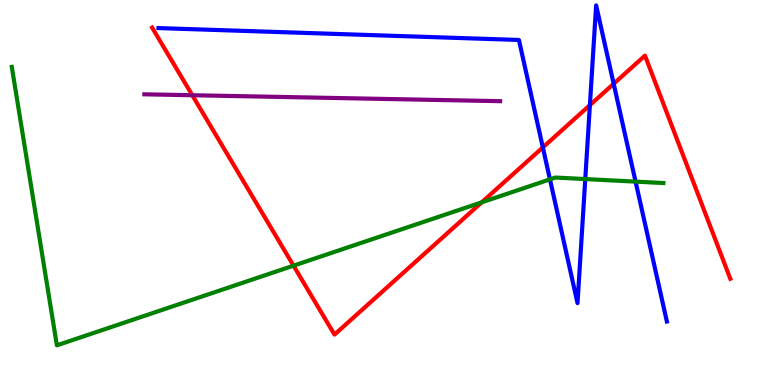[{'lines': ['blue', 'red'], 'intersections': [{'x': 7.0, 'y': 6.17}, {'x': 7.61, 'y': 7.27}, {'x': 7.92, 'y': 7.82}]}, {'lines': ['green', 'red'], 'intersections': [{'x': 3.79, 'y': 3.1}, {'x': 6.22, 'y': 4.74}]}, {'lines': ['purple', 'red'], 'intersections': [{'x': 2.48, 'y': 7.53}]}, {'lines': ['blue', 'green'], 'intersections': [{'x': 7.1, 'y': 5.34}, {'x': 7.55, 'y': 5.35}, {'x': 8.2, 'y': 5.28}]}, {'lines': ['blue', 'purple'], 'intersections': []}, {'lines': ['green', 'purple'], 'intersections': []}]